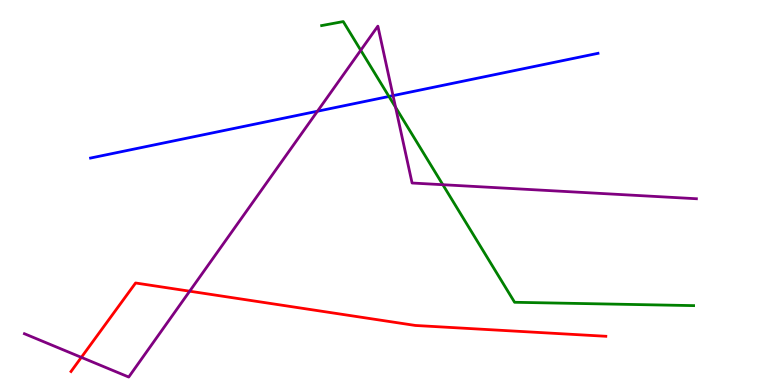[{'lines': ['blue', 'red'], 'intersections': []}, {'lines': ['green', 'red'], 'intersections': []}, {'lines': ['purple', 'red'], 'intersections': [{'x': 1.05, 'y': 0.718}, {'x': 2.45, 'y': 2.44}]}, {'lines': ['blue', 'green'], 'intersections': [{'x': 5.02, 'y': 7.49}]}, {'lines': ['blue', 'purple'], 'intersections': [{'x': 4.1, 'y': 7.11}, {'x': 5.07, 'y': 7.52}]}, {'lines': ['green', 'purple'], 'intersections': [{'x': 4.65, 'y': 8.69}, {'x': 5.1, 'y': 7.21}, {'x': 5.71, 'y': 5.2}]}]